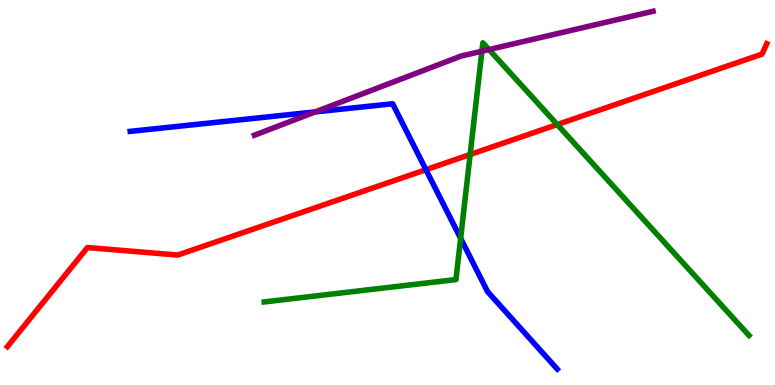[{'lines': ['blue', 'red'], 'intersections': [{'x': 5.5, 'y': 5.59}]}, {'lines': ['green', 'red'], 'intersections': [{'x': 6.07, 'y': 5.99}, {'x': 7.19, 'y': 6.76}]}, {'lines': ['purple', 'red'], 'intersections': []}, {'lines': ['blue', 'green'], 'intersections': [{'x': 5.94, 'y': 3.81}]}, {'lines': ['blue', 'purple'], 'intersections': [{'x': 4.07, 'y': 7.09}]}, {'lines': ['green', 'purple'], 'intersections': [{'x': 6.22, 'y': 8.67}, {'x': 6.31, 'y': 8.71}]}]